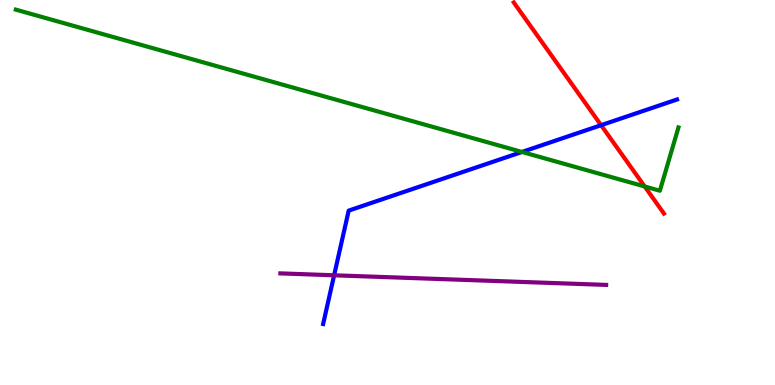[{'lines': ['blue', 'red'], 'intersections': [{'x': 7.76, 'y': 6.75}]}, {'lines': ['green', 'red'], 'intersections': [{'x': 8.32, 'y': 5.16}]}, {'lines': ['purple', 'red'], 'intersections': []}, {'lines': ['blue', 'green'], 'intersections': [{'x': 6.74, 'y': 6.05}]}, {'lines': ['blue', 'purple'], 'intersections': [{'x': 4.31, 'y': 2.85}]}, {'lines': ['green', 'purple'], 'intersections': []}]